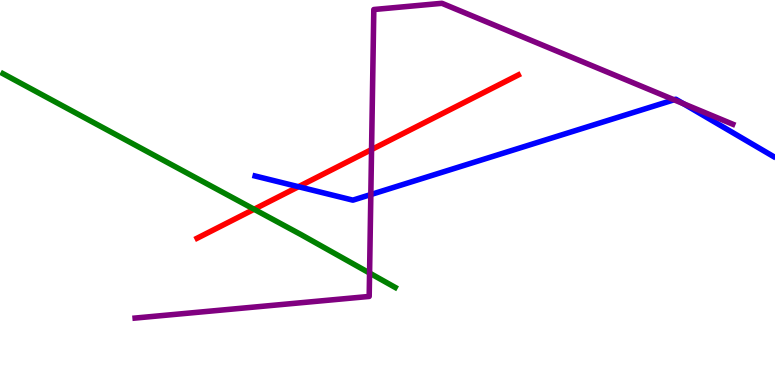[{'lines': ['blue', 'red'], 'intersections': [{'x': 3.85, 'y': 5.15}]}, {'lines': ['green', 'red'], 'intersections': [{'x': 3.28, 'y': 4.56}]}, {'lines': ['purple', 'red'], 'intersections': [{'x': 4.79, 'y': 6.12}]}, {'lines': ['blue', 'green'], 'intersections': []}, {'lines': ['blue', 'purple'], 'intersections': [{'x': 4.78, 'y': 4.95}, {'x': 8.7, 'y': 7.41}, {'x': 8.82, 'y': 7.31}]}, {'lines': ['green', 'purple'], 'intersections': [{'x': 4.77, 'y': 2.91}]}]